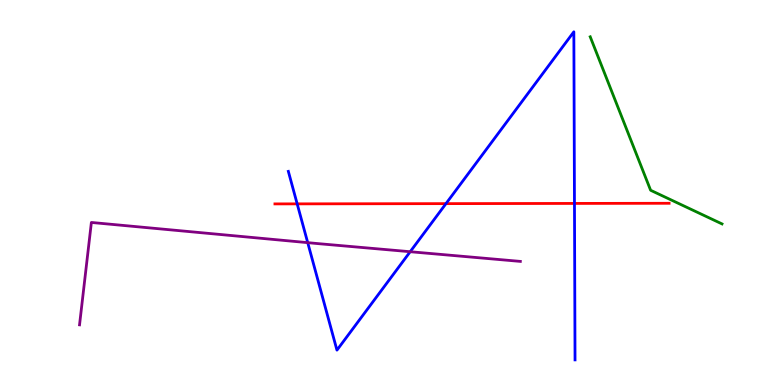[{'lines': ['blue', 'red'], 'intersections': [{'x': 3.83, 'y': 4.7}, {'x': 5.75, 'y': 4.71}, {'x': 7.41, 'y': 4.72}]}, {'lines': ['green', 'red'], 'intersections': []}, {'lines': ['purple', 'red'], 'intersections': []}, {'lines': ['blue', 'green'], 'intersections': []}, {'lines': ['blue', 'purple'], 'intersections': [{'x': 3.97, 'y': 3.7}, {'x': 5.29, 'y': 3.46}]}, {'lines': ['green', 'purple'], 'intersections': []}]